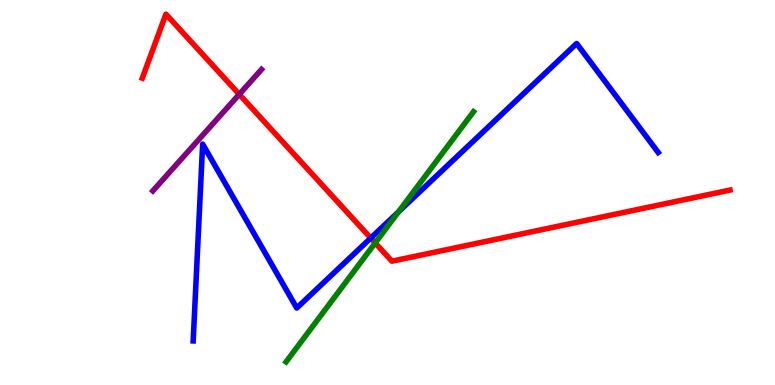[{'lines': ['blue', 'red'], 'intersections': [{'x': 4.78, 'y': 3.82}]}, {'lines': ['green', 'red'], 'intersections': [{'x': 4.84, 'y': 3.69}]}, {'lines': ['purple', 'red'], 'intersections': [{'x': 3.09, 'y': 7.55}]}, {'lines': ['blue', 'green'], 'intersections': [{'x': 5.14, 'y': 4.5}]}, {'lines': ['blue', 'purple'], 'intersections': []}, {'lines': ['green', 'purple'], 'intersections': []}]